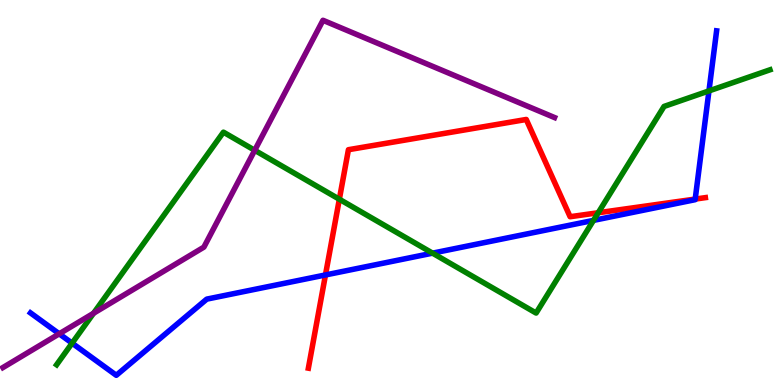[{'lines': ['blue', 'red'], 'intersections': [{'x': 4.2, 'y': 2.86}, {'x': 8.97, 'y': 4.83}]}, {'lines': ['green', 'red'], 'intersections': [{'x': 4.38, 'y': 4.83}, {'x': 7.72, 'y': 4.47}]}, {'lines': ['purple', 'red'], 'intersections': []}, {'lines': ['blue', 'green'], 'intersections': [{'x': 0.93, 'y': 1.09}, {'x': 5.58, 'y': 3.42}, {'x': 7.66, 'y': 4.28}, {'x': 9.15, 'y': 7.64}]}, {'lines': ['blue', 'purple'], 'intersections': [{'x': 0.764, 'y': 1.33}]}, {'lines': ['green', 'purple'], 'intersections': [{'x': 1.21, 'y': 1.86}, {'x': 3.29, 'y': 6.1}]}]